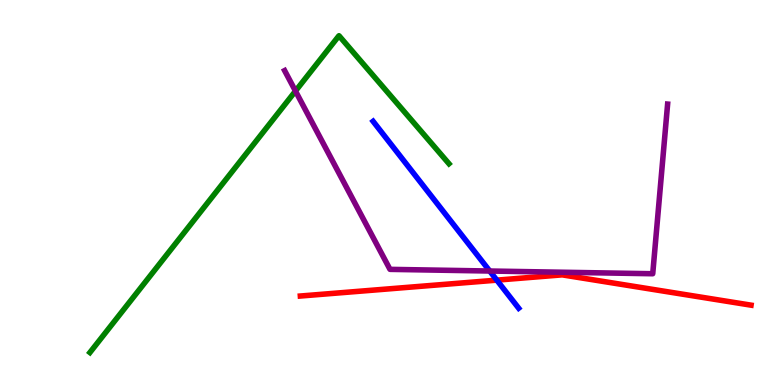[{'lines': ['blue', 'red'], 'intersections': [{'x': 6.41, 'y': 2.72}]}, {'lines': ['green', 'red'], 'intersections': []}, {'lines': ['purple', 'red'], 'intersections': []}, {'lines': ['blue', 'green'], 'intersections': []}, {'lines': ['blue', 'purple'], 'intersections': [{'x': 6.32, 'y': 2.96}]}, {'lines': ['green', 'purple'], 'intersections': [{'x': 3.81, 'y': 7.63}]}]